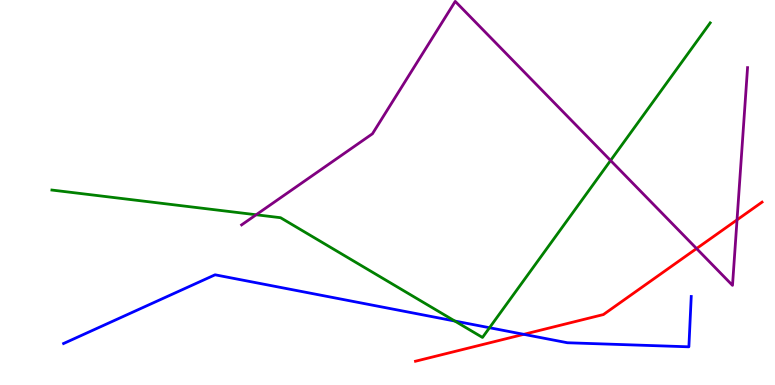[{'lines': ['blue', 'red'], 'intersections': [{'x': 6.76, 'y': 1.32}]}, {'lines': ['green', 'red'], 'intersections': []}, {'lines': ['purple', 'red'], 'intersections': [{'x': 8.99, 'y': 3.54}, {'x': 9.51, 'y': 4.29}]}, {'lines': ['blue', 'green'], 'intersections': [{'x': 5.87, 'y': 1.66}, {'x': 6.32, 'y': 1.49}]}, {'lines': ['blue', 'purple'], 'intersections': []}, {'lines': ['green', 'purple'], 'intersections': [{'x': 3.31, 'y': 4.42}, {'x': 7.88, 'y': 5.83}]}]